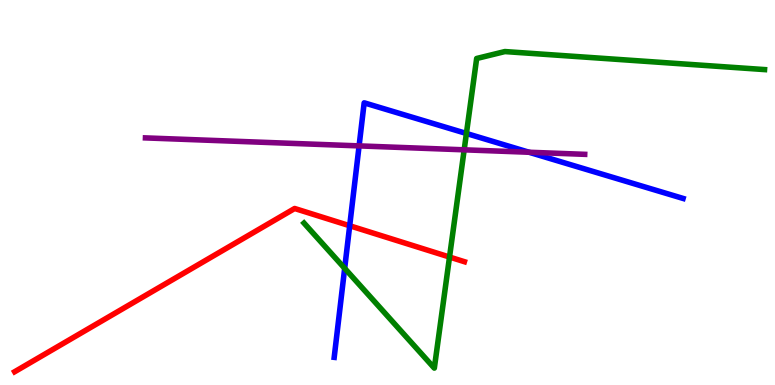[{'lines': ['blue', 'red'], 'intersections': [{'x': 4.51, 'y': 4.14}]}, {'lines': ['green', 'red'], 'intersections': [{'x': 5.8, 'y': 3.32}]}, {'lines': ['purple', 'red'], 'intersections': []}, {'lines': ['blue', 'green'], 'intersections': [{'x': 4.45, 'y': 3.03}, {'x': 6.02, 'y': 6.53}]}, {'lines': ['blue', 'purple'], 'intersections': [{'x': 4.63, 'y': 6.21}, {'x': 6.83, 'y': 6.05}]}, {'lines': ['green', 'purple'], 'intersections': [{'x': 5.99, 'y': 6.11}]}]